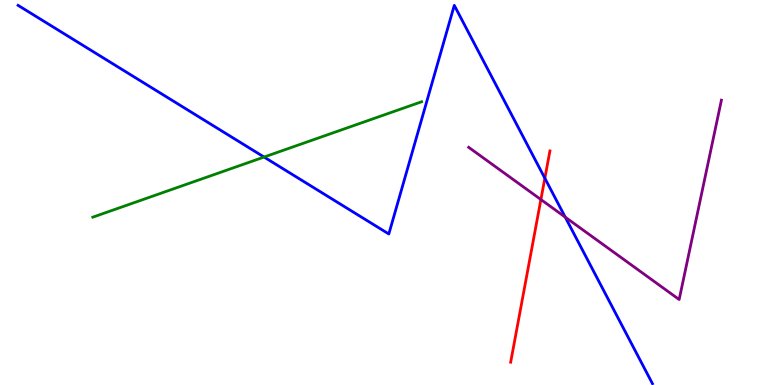[{'lines': ['blue', 'red'], 'intersections': [{'x': 7.03, 'y': 5.37}]}, {'lines': ['green', 'red'], 'intersections': []}, {'lines': ['purple', 'red'], 'intersections': [{'x': 6.98, 'y': 4.82}]}, {'lines': ['blue', 'green'], 'intersections': [{'x': 3.41, 'y': 5.92}]}, {'lines': ['blue', 'purple'], 'intersections': [{'x': 7.29, 'y': 4.36}]}, {'lines': ['green', 'purple'], 'intersections': []}]